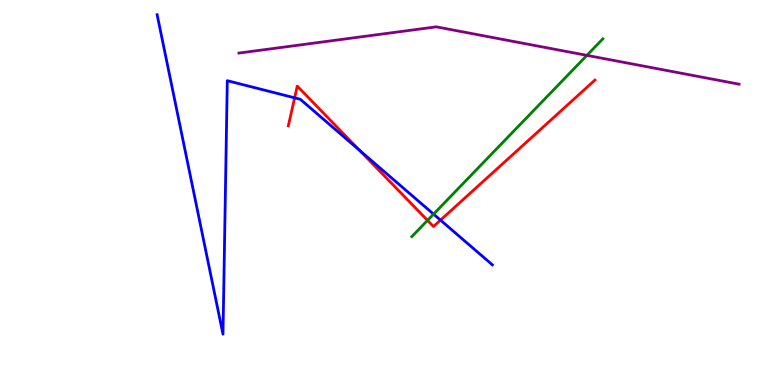[{'lines': ['blue', 'red'], 'intersections': [{'x': 3.8, 'y': 7.46}, {'x': 4.64, 'y': 6.09}, {'x': 5.68, 'y': 4.28}]}, {'lines': ['green', 'red'], 'intersections': [{'x': 5.52, 'y': 4.28}]}, {'lines': ['purple', 'red'], 'intersections': []}, {'lines': ['blue', 'green'], 'intersections': [{'x': 5.59, 'y': 4.44}]}, {'lines': ['blue', 'purple'], 'intersections': []}, {'lines': ['green', 'purple'], 'intersections': [{'x': 7.57, 'y': 8.56}]}]